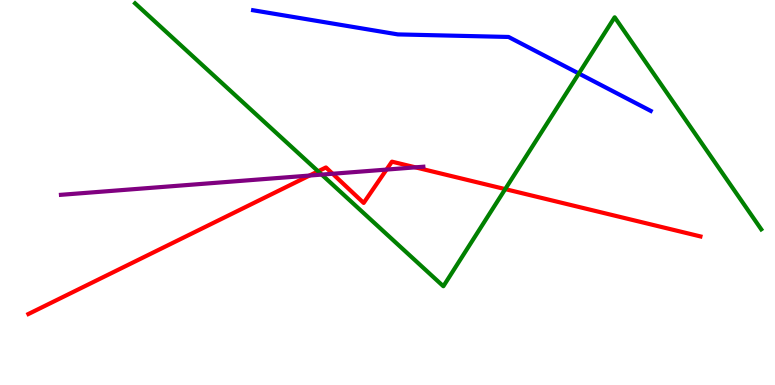[{'lines': ['blue', 'red'], 'intersections': []}, {'lines': ['green', 'red'], 'intersections': [{'x': 4.1, 'y': 5.55}, {'x': 6.52, 'y': 5.09}]}, {'lines': ['purple', 'red'], 'intersections': [{'x': 3.99, 'y': 5.44}, {'x': 4.29, 'y': 5.49}, {'x': 4.99, 'y': 5.6}, {'x': 5.36, 'y': 5.65}]}, {'lines': ['blue', 'green'], 'intersections': [{'x': 7.47, 'y': 8.09}]}, {'lines': ['blue', 'purple'], 'intersections': []}, {'lines': ['green', 'purple'], 'intersections': [{'x': 4.15, 'y': 5.46}]}]